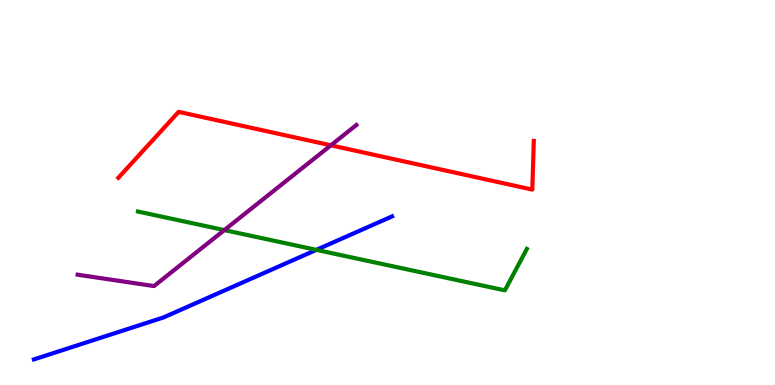[{'lines': ['blue', 'red'], 'intersections': []}, {'lines': ['green', 'red'], 'intersections': []}, {'lines': ['purple', 'red'], 'intersections': [{'x': 4.27, 'y': 6.23}]}, {'lines': ['blue', 'green'], 'intersections': [{'x': 4.08, 'y': 3.51}]}, {'lines': ['blue', 'purple'], 'intersections': []}, {'lines': ['green', 'purple'], 'intersections': [{'x': 2.89, 'y': 4.02}]}]